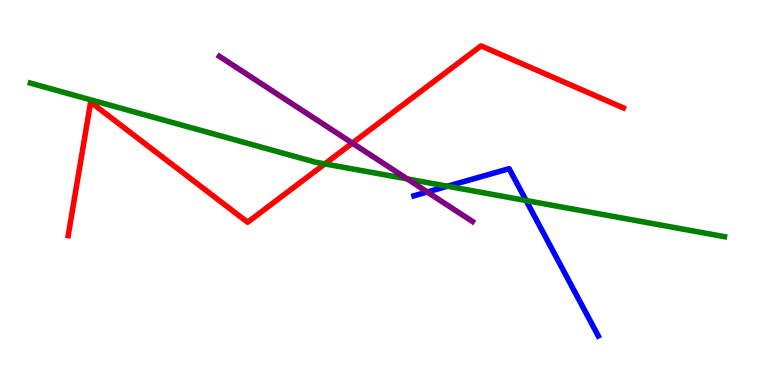[{'lines': ['blue', 'red'], 'intersections': []}, {'lines': ['green', 'red'], 'intersections': [{'x': 4.19, 'y': 5.74}]}, {'lines': ['purple', 'red'], 'intersections': [{'x': 4.55, 'y': 6.28}]}, {'lines': ['blue', 'green'], 'intersections': [{'x': 5.77, 'y': 5.16}, {'x': 6.79, 'y': 4.79}]}, {'lines': ['blue', 'purple'], 'intersections': [{'x': 5.51, 'y': 5.01}]}, {'lines': ['green', 'purple'], 'intersections': [{'x': 5.25, 'y': 5.35}]}]